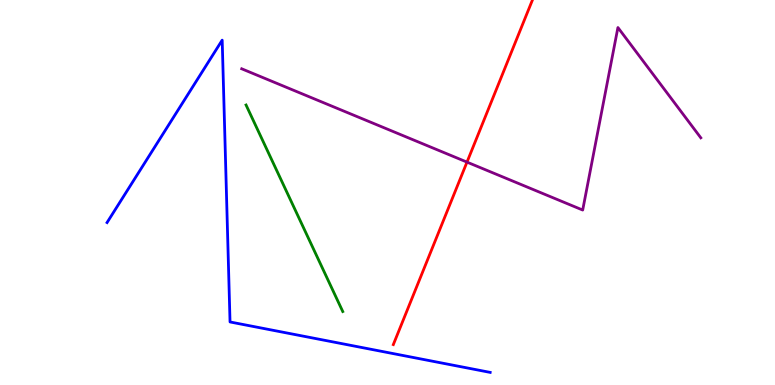[{'lines': ['blue', 'red'], 'intersections': []}, {'lines': ['green', 'red'], 'intersections': []}, {'lines': ['purple', 'red'], 'intersections': [{'x': 6.03, 'y': 5.79}]}, {'lines': ['blue', 'green'], 'intersections': []}, {'lines': ['blue', 'purple'], 'intersections': []}, {'lines': ['green', 'purple'], 'intersections': []}]